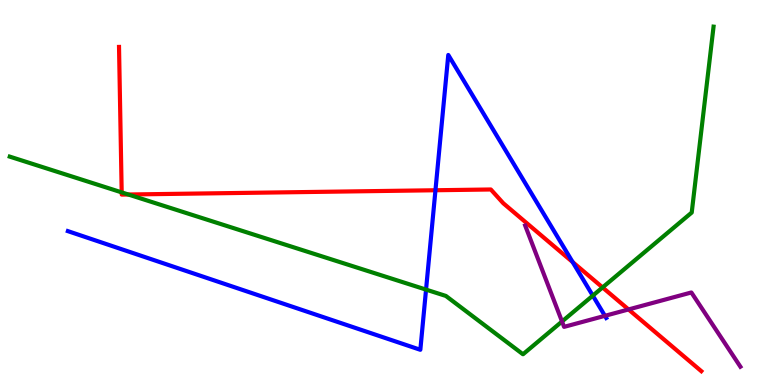[{'lines': ['blue', 'red'], 'intersections': [{'x': 5.62, 'y': 5.06}, {'x': 7.39, 'y': 3.19}]}, {'lines': ['green', 'red'], 'intersections': [{'x': 1.57, 'y': 5.0}, {'x': 1.66, 'y': 4.95}, {'x': 7.78, 'y': 2.53}]}, {'lines': ['purple', 'red'], 'intersections': [{'x': 8.11, 'y': 1.96}]}, {'lines': ['blue', 'green'], 'intersections': [{'x': 5.5, 'y': 2.48}, {'x': 7.65, 'y': 2.32}]}, {'lines': ['blue', 'purple'], 'intersections': [{'x': 7.81, 'y': 1.8}]}, {'lines': ['green', 'purple'], 'intersections': [{'x': 7.25, 'y': 1.65}]}]